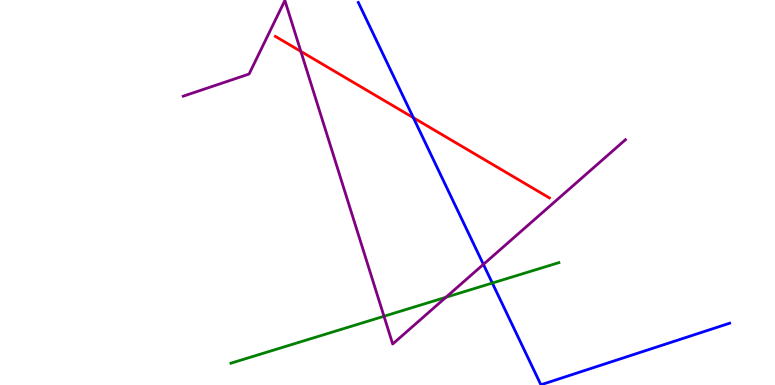[{'lines': ['blue', 'red'], 'intersections': [{'x': 5.33, 'y': 6.94}]}, {'lines': ['green', 'red'], 'intersections': []}, {'lines': ['purple', 'red'], 'intersections': [{'x': 3.88, 'y': 8.66}]}, {'lines': ['blue', 'green'], 'intersections': [{'x': 6.35, 'y': 2.65}]}, {'lines': ['blue', 'purple'], 'intersections': [{'x': 6.24, 'y': 3.13}]}, {'lines': ['green', 'purple'], 'intersections': [{'x': 4.95, 'y': 1.79}, {'x': 5.75, 'y': 2.28}]}]